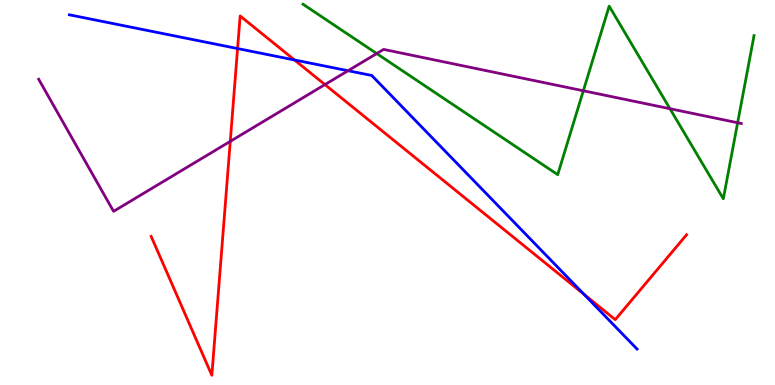[{'lines': ['blue', 'red'], 'intersections': [{'x': 3.07, 'y': 8.74}, {'x': 3.8, 'y': 8.44}, {'x': 7.54, 'y': 2.36}]}, {'lines': ['green', 'red'], 'intersections': []}, {'lines': ['purple', 'red'], 'intersections': [{'x': 2.97, 'y': 6.33}, {'x': 4.19, 'y': 7.8}]}, {'lines': ['blue', 'green'], 'intersections': []}, {'lines': ['blue', 'purple'], 'intersections': [{'x': 4.49, 'y': 8.16}]}, {'lines': ['green', 'purple'], 'intersections': [{'x': 4.86, 'y': 8.61}, {'x': 7.53, 'y': 7.64}, {'x': 8.64, 'y': 7.18}, {'x': 9.52, 'y': 6.81}]}]